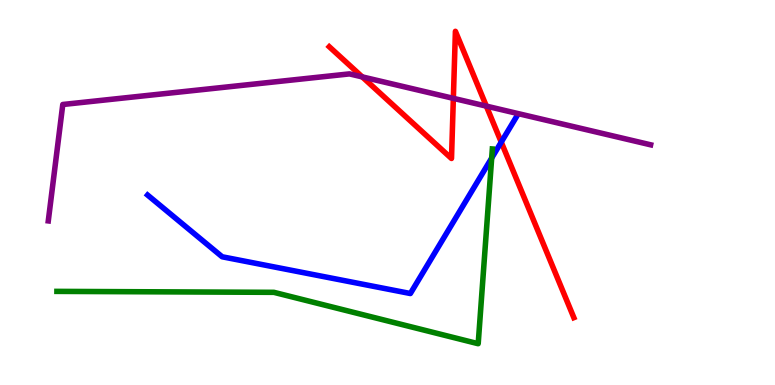[{'lines': ['blue', 'red'], 'intersections': [{'x': 6.47, 'y': 6.31}]}, {'lines': ['green', 'red'], 'intersections': []}, {'lines': ['purple', 'red'], 'intersections': [{'x': 4.67, 'y': 8.0}, {'x': 5.85, 'y': 7.45}, {'x': 6.28, 'y': 7.24}]}, {'lines': ['blue', 'green'], 'intersections': [{'x': 6.34, 'y': 5.9}]}, {'lines': ['blue', 'purple'], 'intersections': []}, {'lines': ['green', 'purple'], 'intersections': []}]